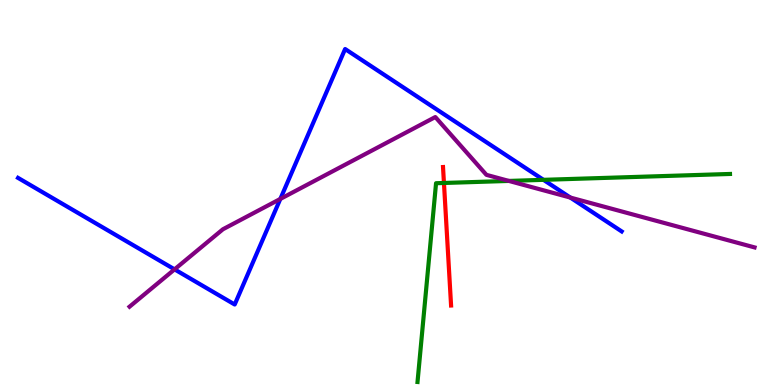[{'lines': ['blue', 'red'], 'intersections': []}, {'lines': ['green', 'red'], 'intersections': [{'x': 5.73, 'y': 5.25}]}, {'lines': ['purple', 'red'], 'intersections': []}, {'lines': ['blue', 'green'], 'intersections': [{'x': 7.01, 'y': 5.33}]}, {'lines': ['blue', 'purple'], 'intersections': [{'x': 2.25, 'y': 3.0}, {'x': 3.62, 'y': 4.83}, {'x': 7.36, 'y': 4.87}]}, {'lines': ['green', 'purple'], 'intersections': [{'x': 6.57, 'y': 5.3}]}]